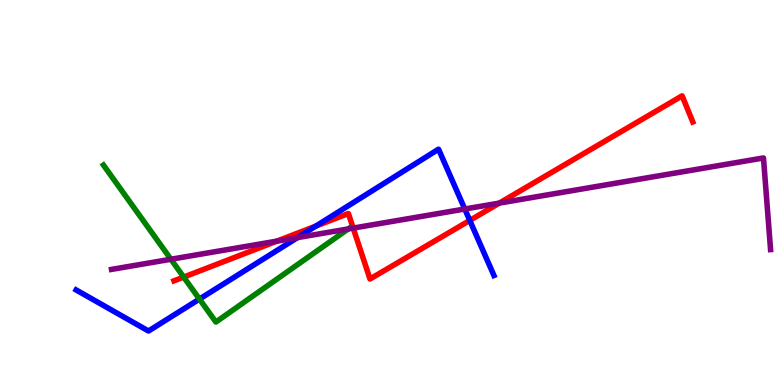[{'lines': ['blue', 'red'], 'intersections': [{'x': 4.08, 'y': 4.13}, {'x': 6.06, 'y': 4.27}]}, {'lines': ['green', 'red'], 'intersections': [{'x': 2.37, 'y': 2.8}]}, {'lines': ['purple', 'red'], 'intersections': [{'x': 3.57, 'y': 3.74}, {'x': 4.56, 'y': 4.08}, {'x': 6.44, 'y': 4.72}]}, {'lines': ['blue', 'green'], 'intersections': [{'x': 2.57, 'y': 2.23}]}, {'lines': ['blue', 'purple'], 'intersections': [{'x': 3.84, 'y': 3.83}, {'x': 6.0, 'y': 4.57}]}, {'lines': ['green', 'purple'], 'intersections': [{'x': 2.21, 'y': 3.27}, {'x': 4.49, 'y': 4.05}]}]